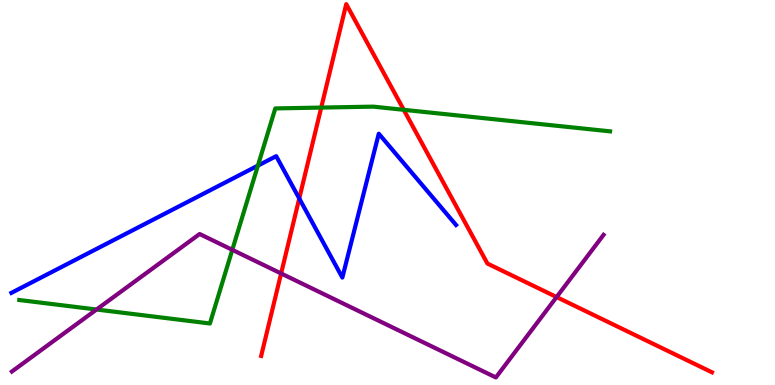[{'lines': ['blue', 'red'], 'intersections': [{'x': 3.86, 'y': 4.84}]}, {'lines': ['green', 'red'], 'intersections': [{'x': 4.14, 'y': 7.21}, {'x': 5.21, 'y': 7.15}]}, {'lines': ['purple', 'red'], 'intersections': [{'x': 3.63, 'y': 2.9}, {'x': 7.18, 'y': 2.28}]}, {'lines': ['blue', 'green'], 'intersections': [{'x': 3.33, 'y': 5.7}]}, {'lines': ['blue', 'purple'], 'intersections': []}, {'lines': ['green', 'purple'], 'intersections': [{'x': 1.25, 'y': 1.96}, {'x': 3.0, 'y': 3.51}]}]